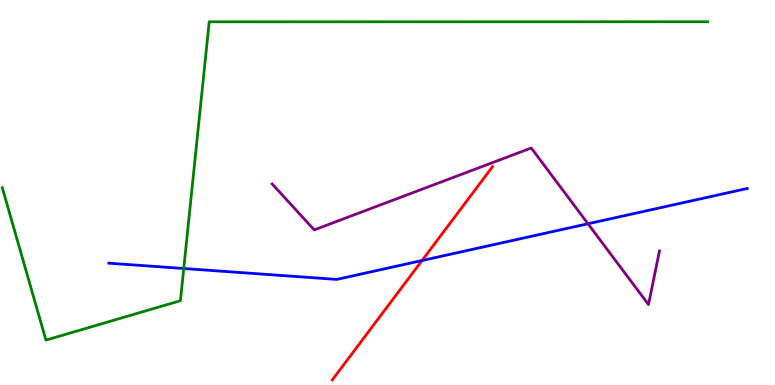[{'lines': ['blue', 'red'], 'intersections': [{'x': 5.45, 'y': 3.23}]}, {'lines': ['green', 'red'], 'intersections': []}, {'lines': ['purple', 'red'], 'intersections': []}, {'lines': ['blue', 'green'], 'intersections': [{'x': 2.37, 'y': 3.03}]}, {'lines': ['blue', 'purple'], 'intersections': [{'x': 7.59, 'y': 4.19}]}, {'lines': ['green', 'purple'], 'intersections': []}]